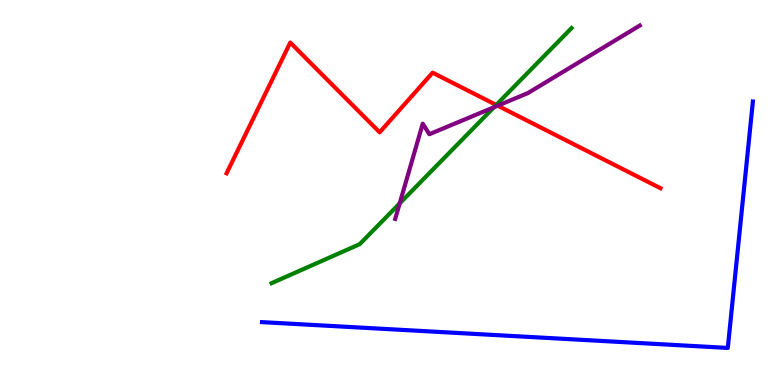[{'lines': ['blue', 'red'], 'intersections': []}, {'lines': ['green', 'red'], 'intersections': [{'x': 6.4, 'y': 7.27}]}, {'lines': ['purple', 'red'], 'intersections': [{'x': 6.42, 'y': 7.25}]}, {'lines': ['blue', 'green'], 'intersections': []}, {'lines': ['blue', 'purple'], 'intersections': []}, {'lines': ['green', 'purple'], 'intersections': [{'x': 5.16, 'y': 4.72}, {'x': 6.37, 'y': 7.21}]}]